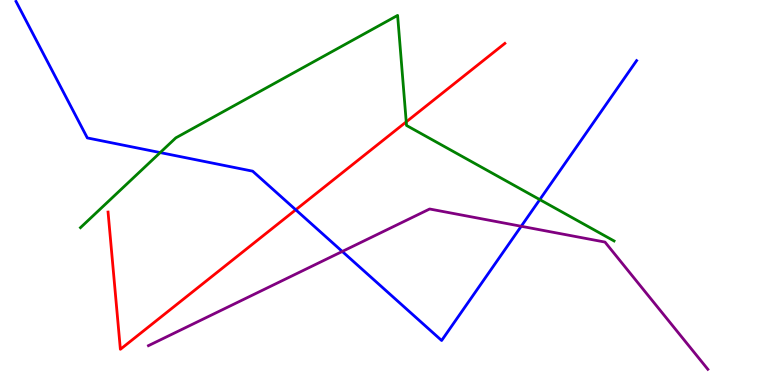[{'lines': ['blue', 'red'], 'intersections': [{'x': 3.82, 'y': 4.55}]}, {'lines': ['green', 'red'], 'intersections': [{'x': 5.24, 'y': 6.83}]}, {'lines': ['purple', 'red'], 'intersections': []}, {'lines': ['blue', 'green'], 'intersections': [{'x': 2.07, 'y': 6.04}, {'x': 6.96, 'y': 4.82}]}, {'lines': ['blue', 'purple'], 'intersections': [{'x': 4.42, 'y': 3.47}, {'x': 6.73, 'y': 4.12}]}, {'lines': ['green', 'purple'], 'intersections': []}]